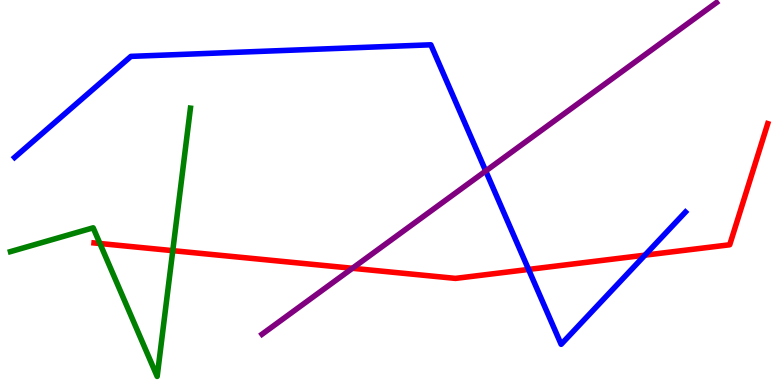[{'lines': ['blue', 'red'], 'intersections': [{'x': 6.82, 'y': 3.0}, {'x': 8.32, 'y': 3.37}]}, {'lines': ['green', 'red'], 'intersections': [{'x': 1.29, 'y': 3.68}, {'x': 2.23, 'y': 3.49}]}, {'lines': ['purple', 'red'], 'intersections': [{'x': 4.55, 'y': 3.03}]}, {'lines': ['blue', 'green'], 'intersections': []}, {'lines': ['blue', 'purple'], 'intersections': [{'x': 6.27, 'y': 5.56}]}, {'lines': ['green', 'purple'], 'intersections': []}]